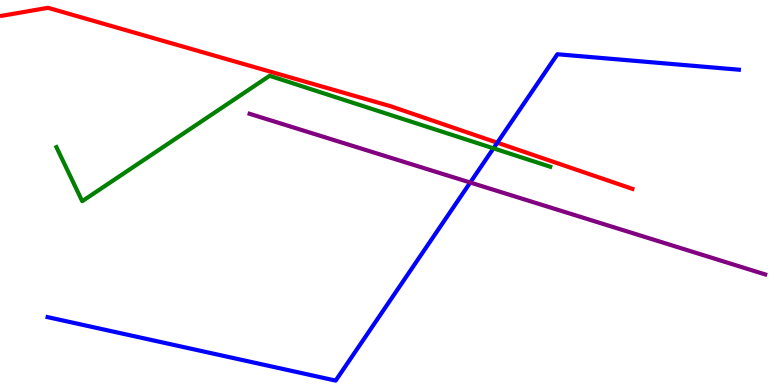[{'lines': ['blue', 'red'], 'intersections': [{'x': 6.42, 'y': 6.29}]}, {'lines': ['green', 'red'], 'intersections': []}, {'lines': ['purple', 'red'], 'intersections': []}, {'lines': ['blue', 'green'], 'intersections': [{'x': 6.37, 'y': 6.15}]}, {'lines': ['blue', 'purple'], 'intersections': [{'x': 6.07, 'y': 5.26}]}, {'lines': ['green', 'purple'], 'intersections': []}]